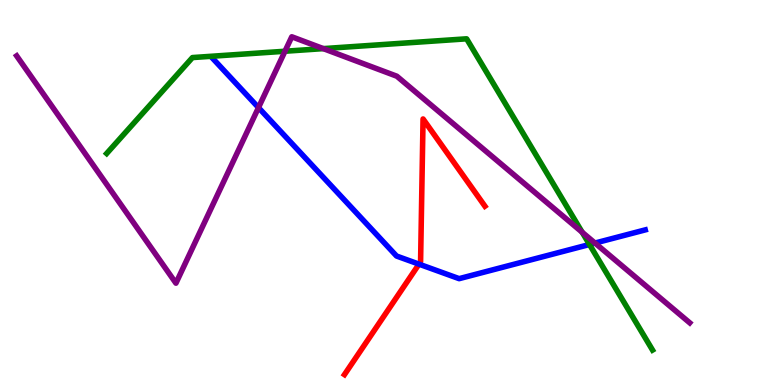[{'lines': ['blue', 'red'], 'intersections': [{'x': 5.41, 'y': 3.14}]}, {'lines': ['green', 'red'], 'intersections': []}, {'lines': ['purple', 'red'], 'intersections': []}, {'lines': ['blue', 'green'], 'intersections': [{'x': 7.61, 'y': 3.65}]}, {'lines': ['blue', 'purple'], 'intersections': [{'x': 3.34, 'y': 7.21}, {'x': 7.68, 'y': 3.69}]}, {'lines': ['green', 'purple'], 'intersections': [{'x': 3.68, 'y': 8.67}, {'x': 4.17, 'y': 8.74}, {'x': 7.51, 'y': 3.97}]}]